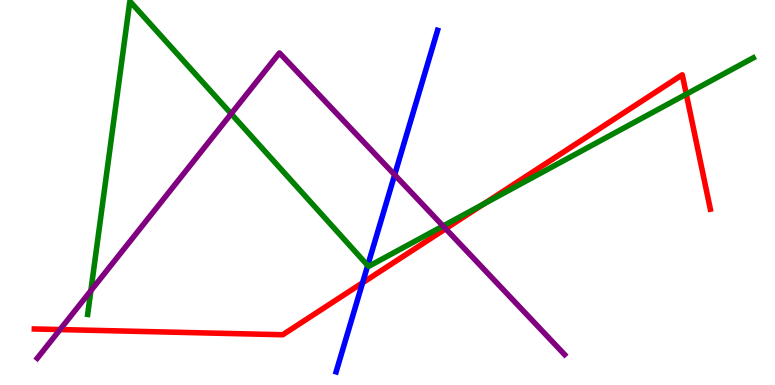[{'lines': ['blue', 'red'], 'intersections': [{'x': 4.68, 'y': 2.65}]}, {'lines': ['green', 'red'], 'intersections': [{'x': 6.24, 'y': 4.7}, {'x': 8.86, 'y': 7.55}]}, {'lines': ['purple', 'red'], 'intersections': [{'x': 0.775, 'y': 1.44}, {'x': 5.75, 'y': 4.06}]}, {'lines': ['blue', 'green'], 'intersections': [{'x': 4.74, 'y': 3.1}]}, {'lines': ['blue', 'purple'], 'intersections': [{'x': 5.09, 'y': 5.46}]}, {'lines': ['green', 'purple'], 'intersections': [{'x': 1.17, 'y': 2.45}, {'x': 2.98, 'y': 7.04}, {'x': 5.72, 'y': 4.13}]}]